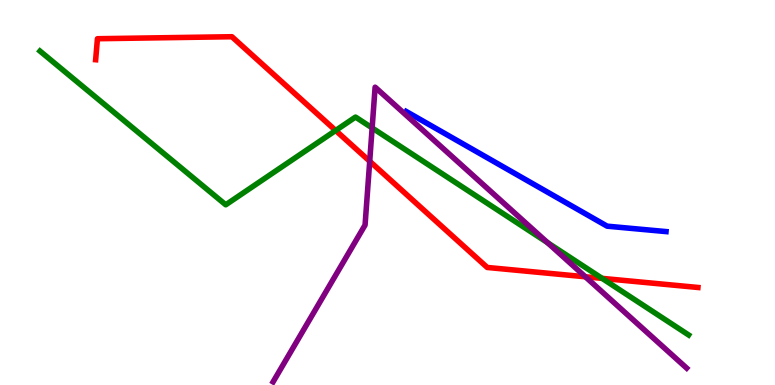[{'lines': ['blue', 'red'], 'intersections': []}, {'lines': ['green', 'red'], 'intersections': [{'x': 4.33, 'y': 6.61}, {'x': 7.77, 'y': 2.77}]}, {'lines': ['purple', 'red'], 'intersections': [{'x': 4.77, 'y': 5.81}, {'x': 7.55, 'y': 2.81}]}, {'lines': ['blue', 'green'], 'intersections': []}, {'lines': ['blue', 'purple'], 'intersections': []}, {'lines': ['green', 'purple'], 'intersections': [{'x': 4.8, 'y': 6.68}, {'x': 7.07, 'y': 3.7}]}]